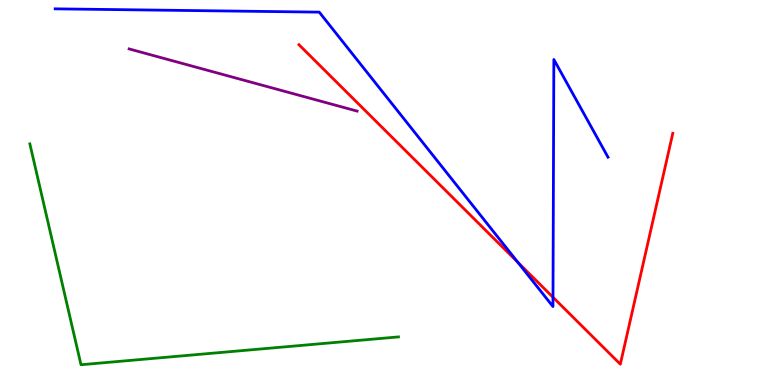[{'lines': ['blue', 'red'], 'intersections': [{'x': 6.68, 'y': 3.19}, {'x': 7.14, 'y': 2.28}]}, {'lines': ['green', 'red'], 'intersections': []}, {'lines': ['purple', 'red'], 'intersections': []}, {'lines': ['blue', 'green'], 'intersections': []}, {'lines': ['blue', 'purple'], 'intersections': []}, {'lines': ['green', 'purple'], 'intersections': []}]